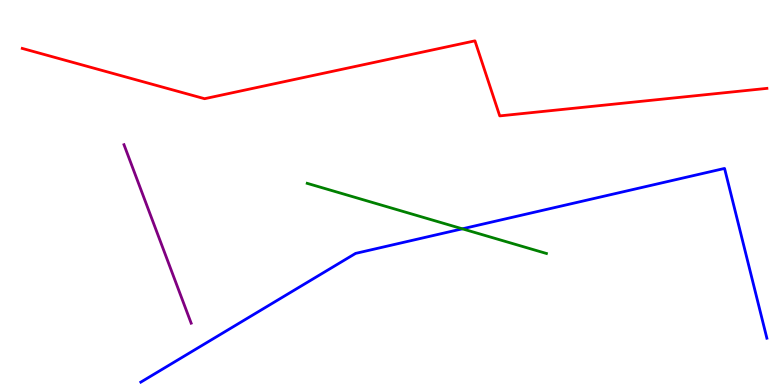[{'lines': ['blue', 'red'], 'intersections': []}, {'lines': ['green', 'red'], 'intersections': []}, {'lines': ['purple', 'red'], 'intersections': []}, {'lines': ['blue', 'green'], 'intersections': [{'x': 5.97, 'y': 4.06}]}, {'lines': ['blue', 'purple'], 'intersections': []}, {'lines': ['green', 'purple'], 'intersections': []}]